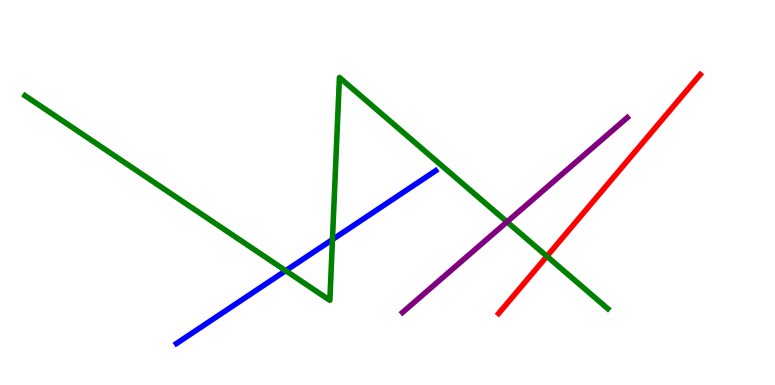[{'lines': ['blue', 'red'], 'intersections': []}, {'lines': ['green', 'red'], 'intersections': [{'x': 7.06, 'y': 3.34}]}, {'lines': ['purple', 'red'], 'intersections': []}, {'lines': ['blue', 'green'], 'intersections': [{'x': 3.69, 'y': 2.97}, {'x': 4.29, 'y': 3.78}]}, {'lines': ['blue', 'purple'], 'intersections': []}, {'lines': ['green', 'purple'], 'intersections': [{'x': 6.54, 'y': 4.24}]}]